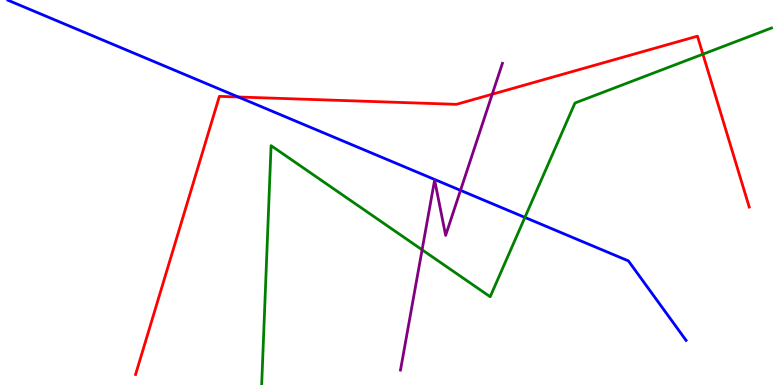[{'lines': ['blue', 'red'], 'intersections': [{'x': 3.07, 'y': 7.48}]}, {'lines': ['green', 'red'], 'intersections': [{'x': 9.07, 'y': 8.59}]}, {'lines': ['purple', 'red'], 'intersections': [{'x': 6.35, 'y': 7.55}]}, {'lines': ['blue', 'green'], 'intersections': [{'x': 6.77, 'y': 4.35}]}, {'lines': ['blue', 'purple'], 'intersections': [{'x': 5.94, 'y': 5.06}]}, {'lines': ['green', 'purple'], 'intersections': [{'x': 5.45, 'y': 3.51}]}]